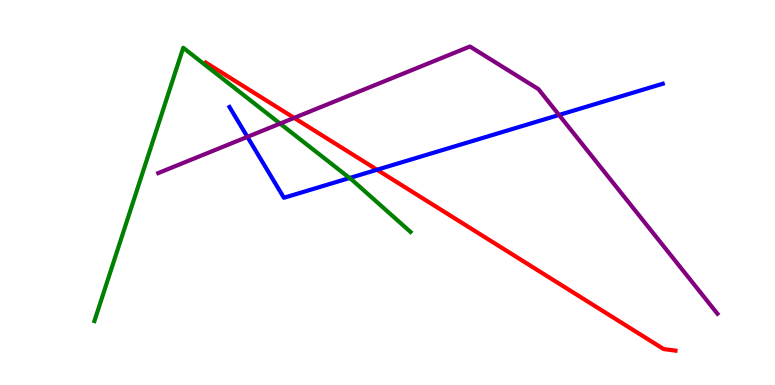[{'lines': ['blue', 'red'], 'intersections': [{'x': 4.87, 'y': 5.59}]}, {'lines': ['green', 'red'], 'intersections': []}, {'lines': ['purple', 'red'], 'intersections': [{'x': 3.8, 'y': 6.94}]}, {'lines': ['blue', 'green'], 'intersections': [{'x': 4.51, 'y': 5.38}]}, {'lines': ['blue', 'purple'], 'intersections': [{'x': 3.19, 'y': 6.44}, {'x': 7.21, 'y': 7.01}]}, {'lines': ['green', 'purple'], 'intersections': [{'x': 3.61, 'y': 6.79}]}]